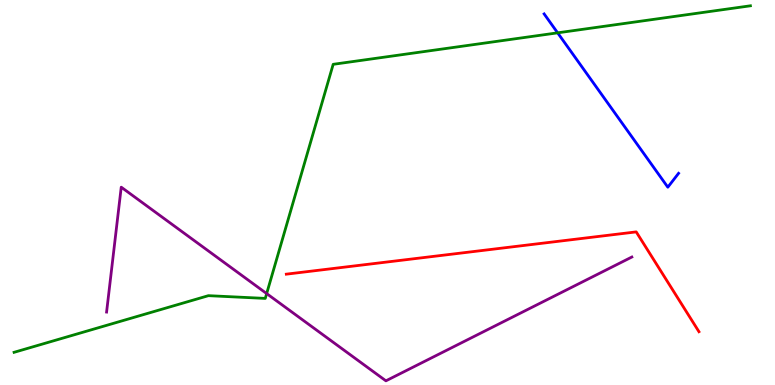[{'lines': ['blue', 'red'], 'intersections': []}, {'lines': ['green', 'red'], 'intersections': []}, {'lines': ['purple', 'red'], 'intersections': []}, {'lines': ['blue', 'green'], 'intersections': [{'x': 7.2, 'y': 9.15}]}, {'lines': ['blue', 'purple'], 'intersections': []}, {'lines': ['green', 'purple'], 'intersections': [{'x': 3.44, 'y': 2.37}]}]